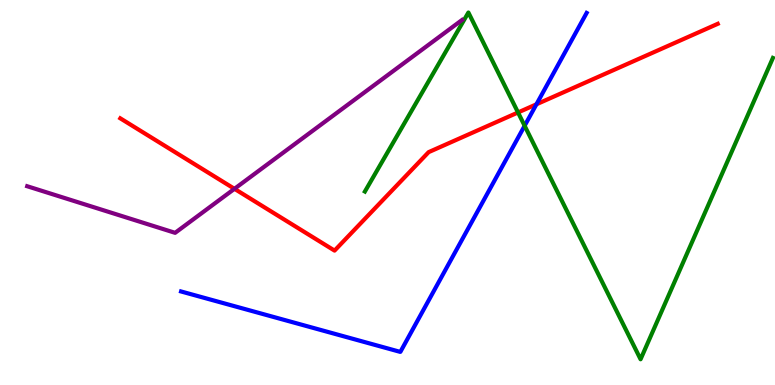[{'lines': ['blue', 'red'], 'intersections': [{'x': 6.92, 'y': 7.29}]}, {'lines': ['green', 'red'], 'intersections': [{'x': 6.68, 'y': 7.08}]}, {'lines': ['purple', 'red'], 'intersections': [{'x': 3.03, 'y': 5.1}]}, {'lines': ['blue', 'green'], 'intersections': [{'x': 6.77, 'y': 6.73}]}, {'lines': ['blue', 'purple'], 'intersections': []}, {'lines': ['green', 'purple'], 'intersections': []}]